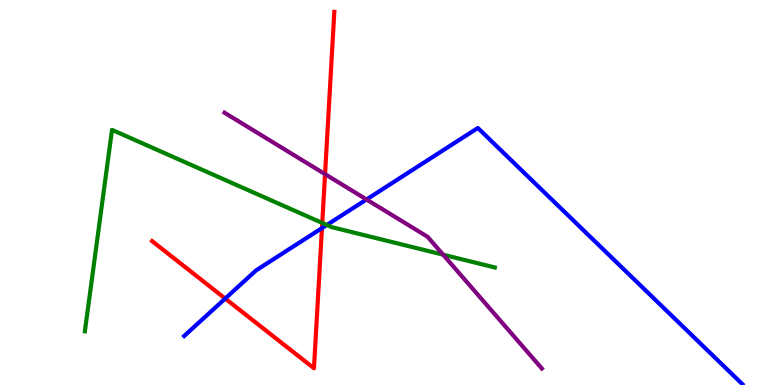[{'lines': ['blue', 'red'], 'intersections': [{'x': 2.91, 'y': 2.25}, {'x': 4.15, 'y': 4.08}]}, {'lines': ['green', 'red'], 'intersections': [{'x': 4.16, 'y': 4.21}]}, {'lines': ['purple', 'red'], 'intersections': [{'x': 4.19, 'y': 5.48}]}, {'lines': ['blue', 'green'], 'intersections': [{'x': 4.22, 'y': 4.16}]}, {'lines': ['blue', 'purple'], 'intersections': [{'x': 4.73, 'y': 4.82}]}, {'lines': ['green', 'purple'], 'intersections': [{'x': 5.72, 'y': 3.38}]}]